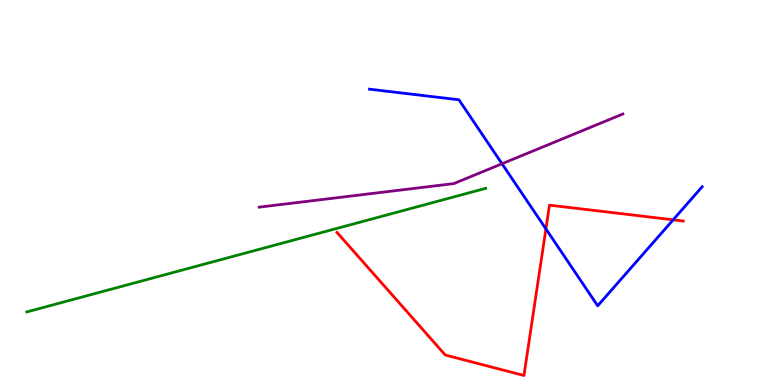[{'lines': ['blue', 'red'], 'intersections': [{'x': 7.04, 'y': 4.05}, {'x': 8.69, 'y': 4.29}]}, {'lines': ['green', 'red'], 'intersections': []}, {'lines': ['purple', 'red'], 'intersections': []}, {'lines': ['blue', 'green'], 'intersections': []}, {'lines': ['blue', 'purple'], 'intersections': [{'x': 6.48, 'y': 5.75}]}, {'lines': ['green', 'purple'], 'intersections': []}]